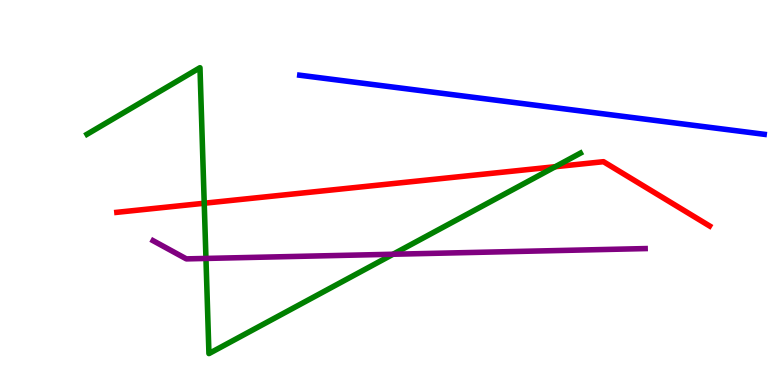[{'lines': ['blue', 'red'], 'intersections': []}, {'lines': ['green', 'red'], 'intersections': [{'x': 2.64, 'y': 4.72}, {'x': 7.16, 'y': 5.67}]}, {'lines': ['purple', 'red'], 'intersections': []}, {'lines': ['blue', 'green'], 'intersections': []}, {'lines': ['blue', 'purple'], 'intersections': []}, {'lines': ['green', 'purple'], 'intersections': [{'x': 2.66, 'y': 3.29}, {'x': 5.07, 'y': 3.4}]}]